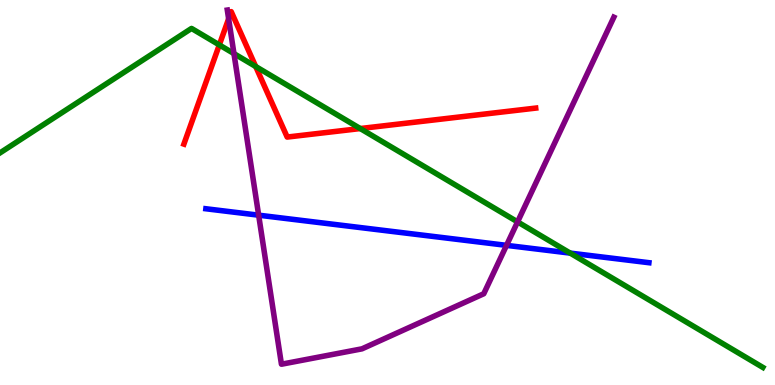[{'lines': ['blue', 'red'], 'intersections': []}, {'lines': ['green', 'red'], 'intersections': [{'x': 2.83, 'y': 8.83}, {'x': 3.3, 'y': 8.27}, {'x': 4.65, 'y': 6.66}]}, {'lines': ['purple', 'red'], 'intersections': [{'x': 2.95, 'y': 9.51}]}, {'lines': ['blue', 'green'], 'intersections': [{'x': 7.36, 'y': 3.43}]}, {'lines': ['blue', 'purple'], 'intersections': [{'x': 3.34, 'y': 4.41}, {'x': 6.54, 'y': 3.63}]}, {'lines': ['green', 'purple'], 'intersections': [{'x': 3.02, 'y': 8.61}, {'x': 6.68, 'y': 4.24}]}]